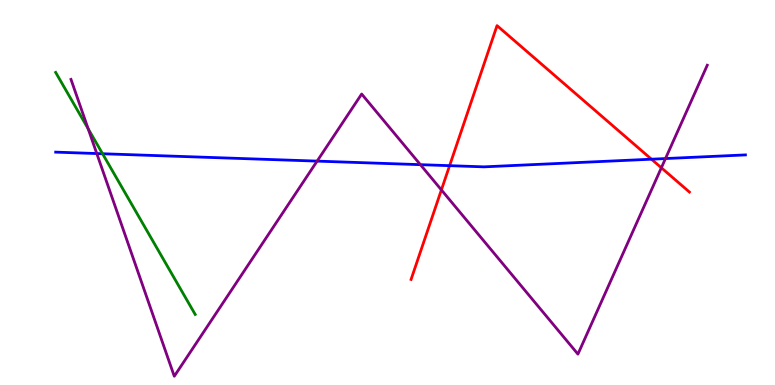[{'lines': ['blue', 'red'], 'intersections': [{'x': 5.8, 'y': 5.7}, {'x': 8.41, 'y': 5.86}]}, {'lines': ['green', 'red'], 'intersections': []}, {'lines': ['purple', 'red'], 'intersections': [{'x': 5.7, 'y': 5.07}, {'x': 8.53, 'y': 5.64}]}, {'lines': ['blue', 'green'], 'intersections': [{'x': 1.32, 'y': 6.01}]}, {'lines': ['blue', 'purple'], 'intersections': [{'x': 1.25, 'y': 6.01}, {'x': 4.09, 'y': 5.82}, {'x': 5.42, 'y': 5.72}, {'x': 8.59, 'y': 5.88}]}, {'lines': ['green', 'purple'], 'intersections': [{'x': 1.14, 'y': 6.66}]}]